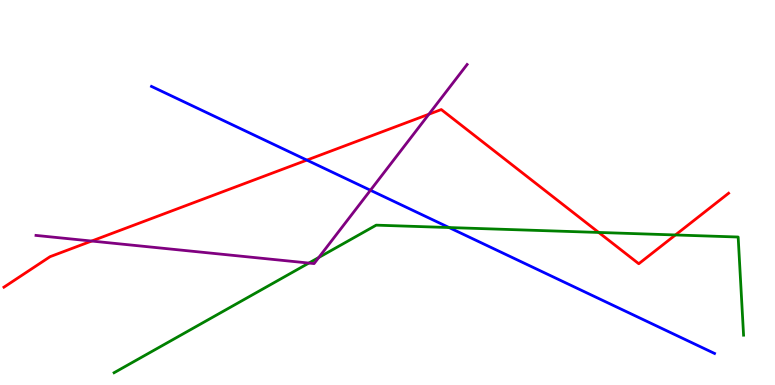[{'lines': ['blue', 'red'], 'intersections': [{'x': 3.96, 'y': 5.84}]}, {'lines': ['green', 'red'], 'intersections': [{'x': 7.73, 'y': 3.96}, {'x': 8.72, 'y': 3.9}]}, {'lines': ['purple', 'red'], 'intersections': [{'x': 1.18, 'y': 3.74}, {'x': 5.53, 'y': 7.03}]}, {'lines': ['blue', 'green'], 'intersections': [{'x': 5.79, 'y': 4.09}]}, {'lines': ['blue', 'purple'], 'intersections': [{'x': 4.78, 'y': 5.06}]}, {'lines': ['green', 'purple'], 'intersections': [{'x': 3.99, 'y': 3.17}, {'x': 4.11, 'y': 3.31}]}]